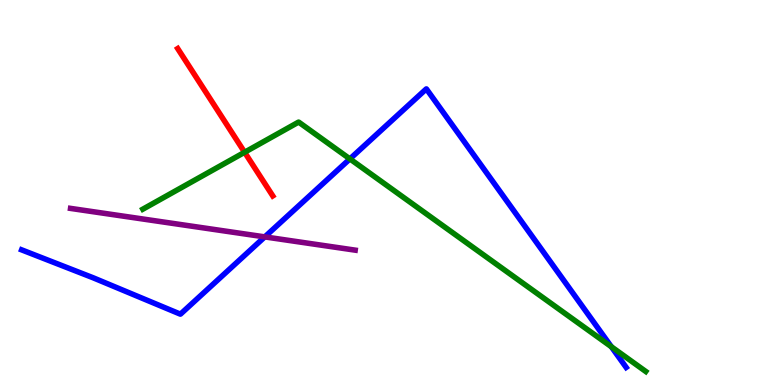[{'lines': ['blue', 'red'], 'intersections': []}, {'lines': ['green', 'red'], 'intersections': [{'x': 3.16, 'y': 6.04}]}, {'lines': ['purple', 'red'], 'intersections': []}, {'lines': ['blue', 'green'], 'intersections': [{'x': 4.51, 'y': 5.87}, {'x': 7.89, 'y': 0.994}]}, {'lines': ['blue', 'purple'], 'intersections': [{'x': 3.42, 'y': 3.85}]}, {'lines': ['green', 'purple'], 'intersections': []}]